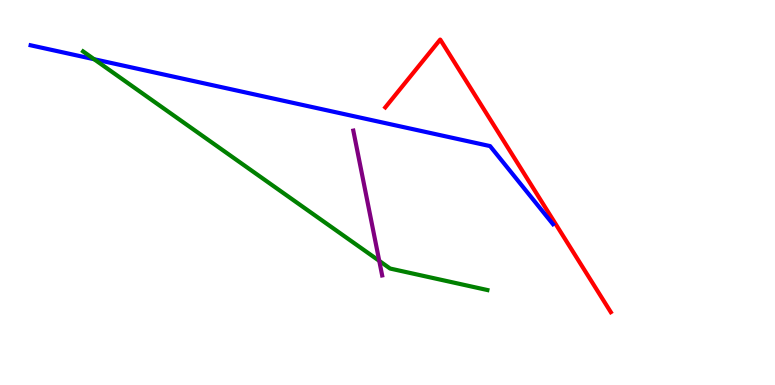[{'lines': ['blue', 'red'], 'intersections': []}, {'lines': ['green', 'red'], 'intersections': []}, {'lines': ['purple', 'red'], 'intersections': []}, {'lines': ['blue', 'green'], 'intersections': [{'x': 1.21, 'y': 8.46}]}, {'lines': ['blue', 'purple'], 'intersections': []}, {'lines': ['green', 'purple'], 'intersections': [{'x': 4.89, 'y': 3.22}]}]